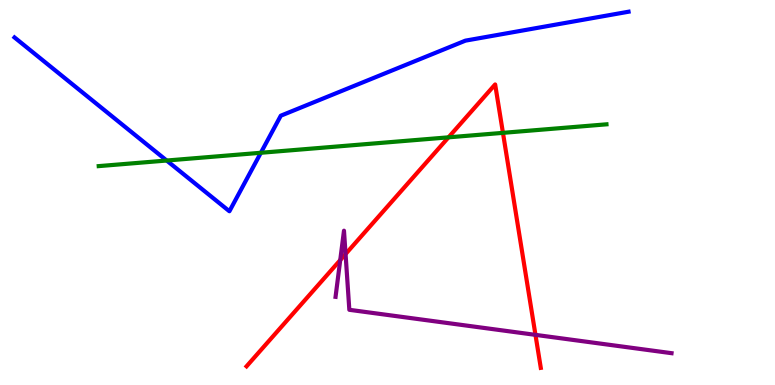[{'lines': ['blue', 'red'], 'intersections': []}, {'lines': ['green', 'red'], 'intersections': [{'x': 5.79, 'y': 6.43}, {'x': 6.49, 'y': 6.55}]}, {'lines': ['purple', 'red'], 'intersections': [{'x': 4.39, 'y': 3.24}, {'x': 4.46, 'y': 3.4}, {'x': 6.91, 'y': 1.3}]}, {'lines': ['blue', 'green'], 'intersections': [{'x': 2.15, 'y': 5.83}, {'x': 3.37, 'y': 6.03}]}, {'lines': ['blue', 'purple'], 'intersections': []}, {'lines': ['green', 'purple'], 'intersections': []}]